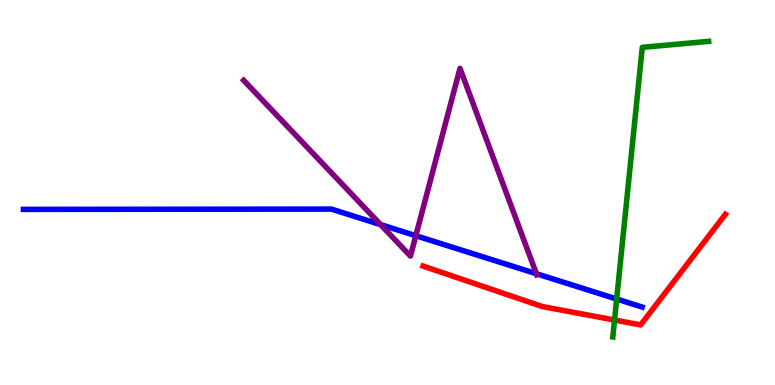[{'lines': ['blue', 'red'], 'intersections': []}, {'lines': ['green', 'red'], 'intersections': [{'x': 7.93, 'y': 1.69}]}, {'lines': ['purple', 'red'], 'intersections': []}, {'lines': ['blue', 'green'], 'intersections': [{'x': 7.96, 'y': 2.23}]}, {'lines': ['blue', 'purple'], 'intersections': [{'x': 4.91, 'y': 4.17}, {'x': 5.37, 'y': 3.88}, {'x': 6.92, 'y': 2.89}]}, {'lines': ['green', 'purple'], 'intersections': []}]